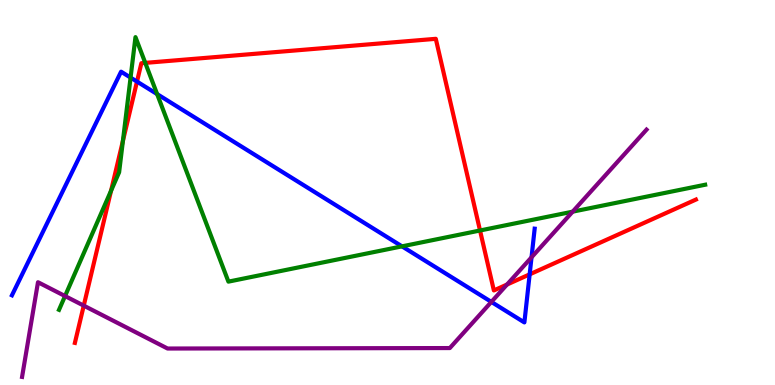[{'lines': ['blue', 'red'], 'intersections': [{'x': 1.77, 'y': 7.88}, {'x': 6.83, 'y': 2.87}]}, {'lines': ['green', 'red'], 'intersections': [{'x': 1.43, 'y': 5.05}, {'x': 1.59, 'y': 6.34}, {'x': 1.87, 'y': 8.37}, {'x': 6.19, 'y': 4.01}]}, {'lines': ['purple', 'red'], 'intersections': [{'x': 1.08, 'y': 2.06}, {'x': 6.54, 'y': 2.61}]}, {'lines': ['blue', 'green'], 'intersections': [{'x': 1.68, 'y': 7.98}, {'x': 2.03, 'y': 7.56}, {'x': 5.19, 'y': 3.6}]}, {'lines': ['blue', 'purple'], 'intersections': [{'x': 6.34, 'y': 2.16}, {'x': 6.86, 'y': 3.32}]}, {'lines': ['green', 'purple'], 'intersections': [{'x': 0.839, 'y': 2.31}, {'x': 7.39, 'y': 4.5}]}]